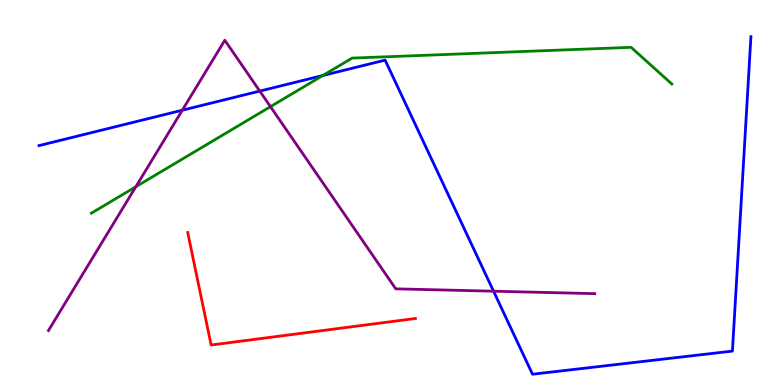[{'lines': ['blue', 'red'], 'intersections': []}, {'lines': ['green', 'red'], 'intersections': []}, {'lines': ['purple', 'red'], 'intersections': []}, {'lines': ['blue', 'green'], 'intersections': [{'x': 4.17, 'y': 8.04}]}, {'lines': ['blue', 'purple'], 'intersections': [{'x': 2.35, 'y': 7.14}, {'x': 3.35, 'y': 7.63}, {'x': 6.37, 'y': 2.44}]}, {'lines': ['green', 'purple'], 'intersections': [{'x': 1.75, 'y': 5.15}, {'x': 3.49, 'y': 7.23}]}]